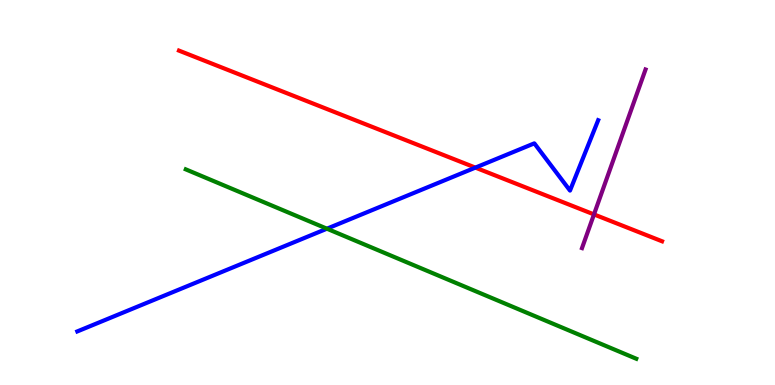[{'lines': ['blue', 'red'], 'intersections': [{'x': 6.13, 'y': 5.65}]}, {'lines': ['green', 'red'], 'intersections': []}, {'lines': ['purple', 'red'], 'intersections': [{'x': 7.66, 'y': 4.43}]}, {'lines': ['blue', 'green'], 'intersections': [{'x': 4.22, 'y': 4.06}]}, {'lines': ['blue', 'purple'], 'intersections': []}, {'lines': ['green', 'purple'], 'intersections': []}]